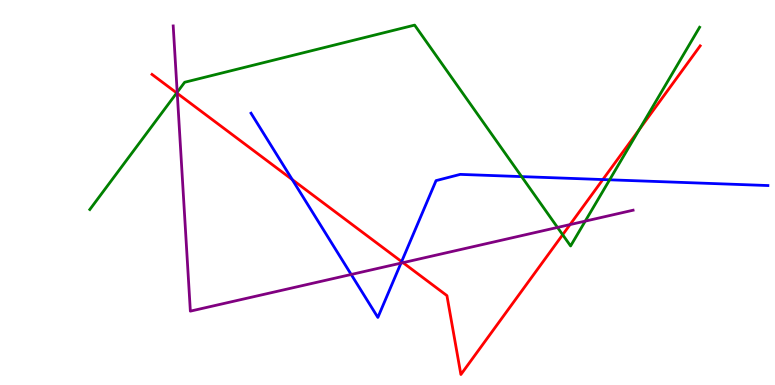[{'lines': ['blue', 'red'], 'intersections': [{'x': 3.77, 'y': 5.34}, {'x': 5.18, 'y': 3.2}, {'x': 7.78, 'y': 5.34}]}, {'lines': ['green', 'red'], 'intersections': [{'x': 2.28, 'y': 7.59}, {'x': 7.26, 'y': 3.9}, {'x': 8.25, 'y': 6.64}]}, {'lines': ['purple', 'red'], 'intersections': [{'x': 2.29, 'y': 7.58}, {'x': 5.2, 'y': 3.18}, {'x': 7.36, 'y': 4.17}]}, {'lines': ['blue', 'green'], 'intersections': [{'x': 6.73, 'y': 5.41}, {'x': 7.87, 'y': 5.33}]}, {'lines': ['blue', 'purple'], 'intersections': [{'x': 4.53, 'y': 2.87}, {'x': 5.17, 'y': 3.17}]}, {'lines': ['green', 'purple'], 'intersections': [{'x': 2.29, 'y': 7.6}, {'x': 7.19, 'y': 4.09}, {'x': 7.55, 'y': 4.26}]}]